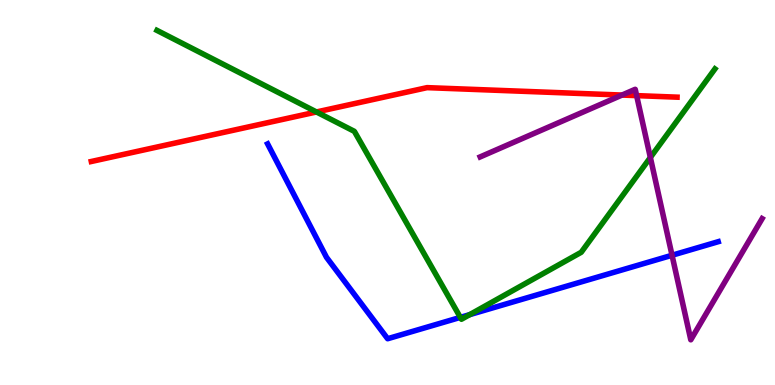[{'lines': ['blue', 'red'], 'intersections': []}, {'lines': ['green', 'red'], 'intersections': [{'x': 4.08, 'y': 7.09}]}, {'lines': ['purple', 'red'], 'intersections': [{'x': 8.03, 'y': 7.53}, {'x': 8.21, 'y': 7.52}]}, {'lines': ['blue', 'green'], 'intersections': [{'x': 5.94, 'y': 1.76}, {'x': 6.06, 'y': 1.83}]}, {'lines': ['blue', 'purple'], 'intersections': [{'x': 8.67, 'y': 3.37}]}, {'lines': ['green', 'purple'], 'intersections': [{'x': 8.39, 'y': 5.91}]}]